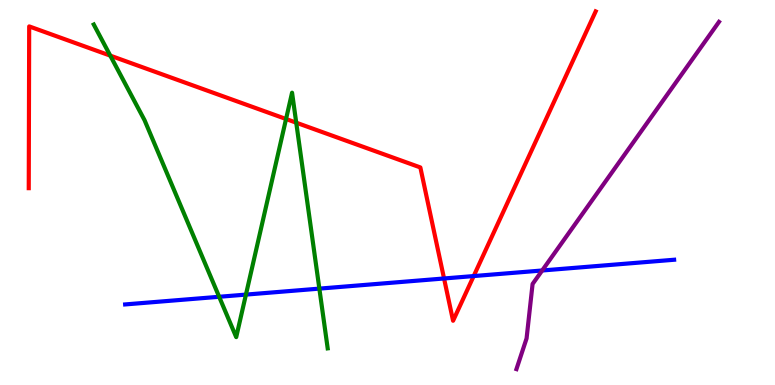[{'lines': ['blue', 'red'], 'intersections': [{'x': 5.73, 'y': 2.77}, {'x': 6.11, 'y': 2.83}]}, {'lines': ['green', 'red'], 'intersections': [{'x': 1.42, 'y': 8.56}, {'x': 3.69, 'y': 6.91}, {'x': 3.82, 'y': 6.81}]}, {'lines': ['purple', 'red'], 'intersections': []}, {'lines': ['blue', 'green'], 'intersections': [{'x': 2.83, 'y': 2.29}, {'x': 3.17, 'y': 2.35}, {'x': 4.12, 'y': 2.5}]}, {'lines': ['blue', 'purple'], 'intersections': [{'x': 7.0, 'y': 2.97}]}, {'lines': ['green', 'purple'], 'intersections': []}]